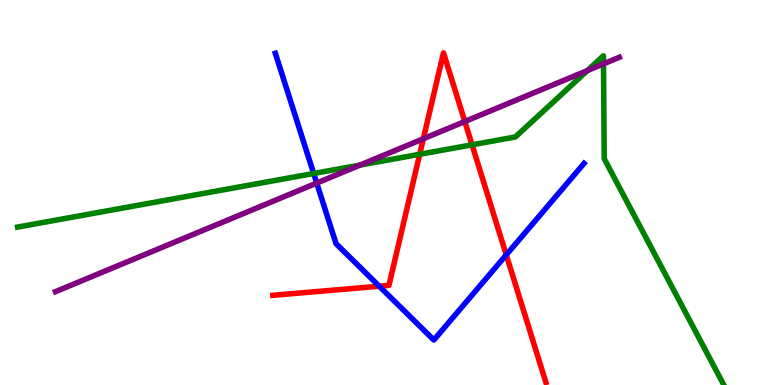[{'lines': ['blue', 'red'], 'intersections': [{'x': 4.89, 'y': 2.57}, {'x': 6.53, 'y': 3.38}]}, {'lines': ['green', 'red'], 'intersections': [{'x': 5.42, 'y': 5.99}, {'x': 6.09, 'y': 6.24}]}, {'lines': ['purple', 'red'], 'intersections': [{'x': 5.46, 'y': 6.4}, {'x': 6.0, 'y': 6.84}]}, {'lines': ['blue', 'green'], 'intersections': [{'x': 4.05, 'y': 5.49}]}, {'lines': ['blue', 'purple'], 'intersections': [{'x': 4.09, 'y': 5.24}]}, {'lines': ['green', 'purple'], 'intersections': [{'x': 4.64, 'y': 5.71}, {'x': 7.58, 'y': 8.17}, {'x': 7.79, 'y': 8.34}]}]